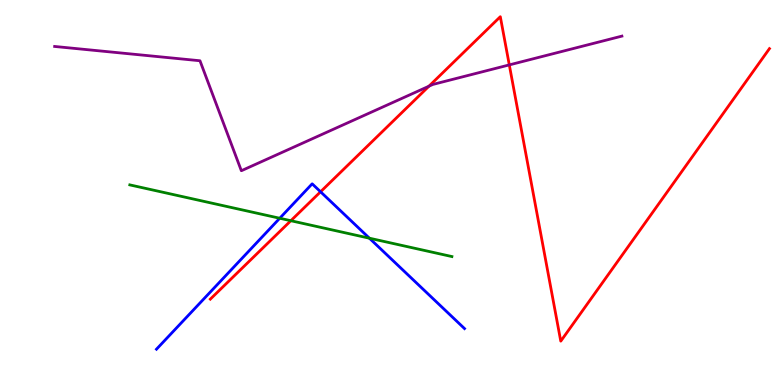[{'lines': ['blue', 'red'], 'intersections': [{'x': 4.14, 'y': 5.02}]}, {'lines': ['green', 'red'], 'intersections': [{'x': 3.75, 'y': 4.27}]}, {'lines': ['purple', 'red'], 'intersections': [{'x': 5.53, 'y': 7.76}, {'x': 6.57, 'y': 8.31}]}, {'lines': ['blue', 'green'], 'intersections': [{'x': 3.61, 'y': 4.33}, {'x': 4.77, 'y': 3.81}]}, {'lines': ['blue', 'purple'], 'intersections': []}, {'lines': ['green', 'purple'], 'intersections': []}]